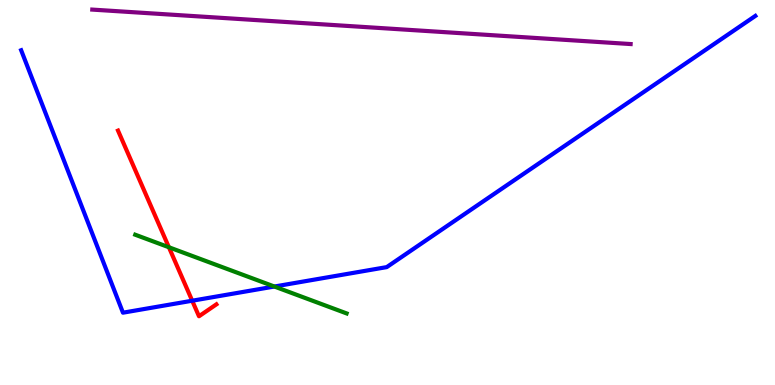[{'lines': ['blue', 'red'], 'intersections': [{'x': 2.48, 'y': 2.19}]}, {'lines': ['green', 'red'], 'intersections': [{'x': 2.18, 'y': 3.58}]}, {'lines': ['purple', 'red'], 'intersections': []}, {'lines': ['blue', 'green'], 'intersections': [{'x': 3.54, 'y': 2.56}]}, {'lines': ['blue', 'purple'], 'intersections': []}, {'lines': ['green', 'purple'], 'intersections': []}]